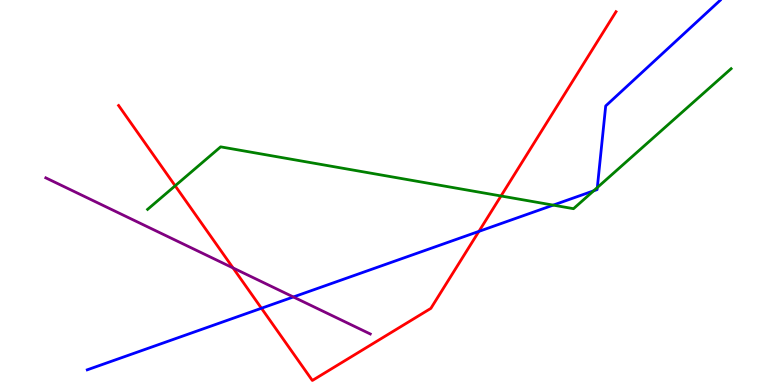[{'lines': ['blue', 'red'], 'intersections': [{'x': 3.37, 'y': 1.99}, {'x': 6.18, 'y': 3.99}]}, {'lines': ['green', 'red'], 'intersections': [{'x': 2.26, 'y': 5.17}, {'x': 6.46, 'y': 4.91}]}, {'lines': ['purple', 'red'], 'intersections': [{'x': 3.01, 'y': 3.04}]}, {'lines': ['blue', 'green'], 'intersections': [{'x': 7.14, 'y': 4.67}, {'x': 7.66, 'y': 5.04}, {'x': 7.71, 'y': 5.13}]}, {'lines': ['blue', 'purple'], 'intersections': [{'x': 3.79, 'y': 2.29}]}, {'lines': ['green', 'purple'], 'intersections': []}]